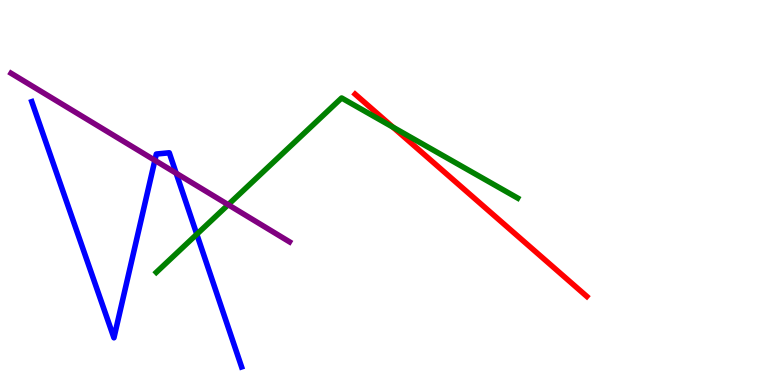[{'lines': ['blue', 'red'], 'intersections': []}, {'lines': ['green', 'red'], 'intersections': [{'x': 5.07, 'y': 6.7}]}, {'lines': ['purple', 'red'], 'intersections': []}, {'lines': ['blue', 'green'], 'intersections': [{'x': 2.54, 'y': 3.92}]}, {'lines': ['blue', 'purple'], 'intersections': [{'x': 2.0, 'y': 5.84}, {'x': 2.27, 'y': 5.5}]}, {'lines': ['green', 'purple'], 'intersections': [{'x': 2.94, 'y': 4.68}]}]